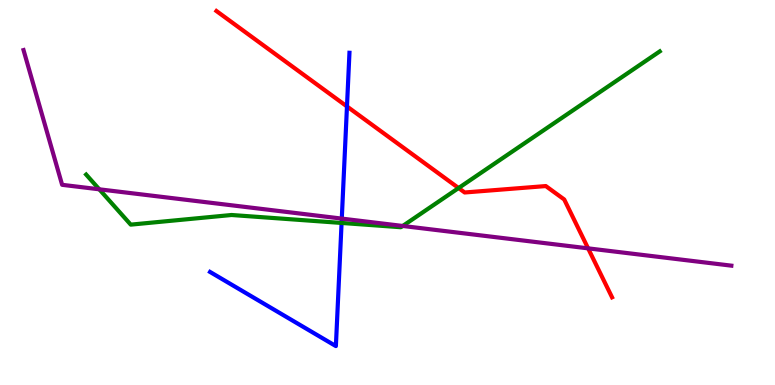[{'lines': ['blue', 'red'], 'intersections': [{'x': 4.48, 'y': 7.24}]}, {'lines': ['green', 'red'], 'intersections': [{'x': 5.92, 'y': 5.12}]}, {'lines': ['purple', 'red'], 'intersections': [{'x': 7.59, 'y': 3.55}]}, {'lines': ['blue', 'green'], 'intersections': [{'x': 4.41, 'y': 4.21}]}, {'lines': ['blue', 'purple'], 'intersections': [{'x': 4.41, 'y': 4.32}]}, {'lines': ['green', 'purple'], 'intersections': [{'x': 1.28, 'y': 5.08}, {'x': 5.2, 'y': 4.13}]}]